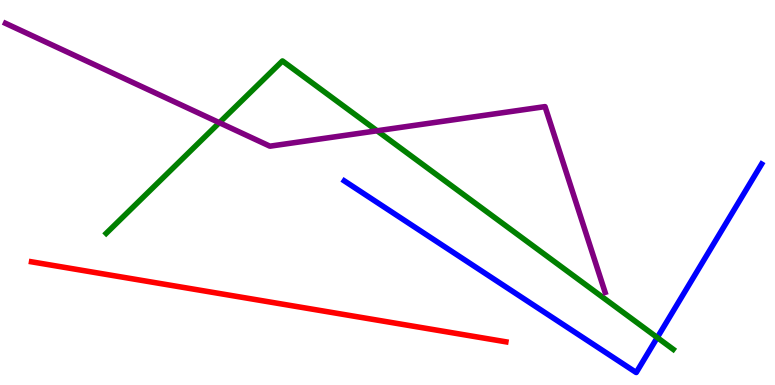[{'lines': ['blue', 'red'], 'intersections': []}, {'lines': ['green', 'red'], 'intersections': []}, {'lines': ['purple', 'red'], 'intersections': []}, {'lines': ['blue', 'green'], 'intersections': [{'x': 8.48, 'y': 1.23}]}, {'lines': ['blue', 'purple'], 'intersections': []}, {'lines': ['green', 'purple'], 'intersections': [{'x': 2.83, 'y': 6.81}, {'x': 4.87, 'y': 6.6}]}]